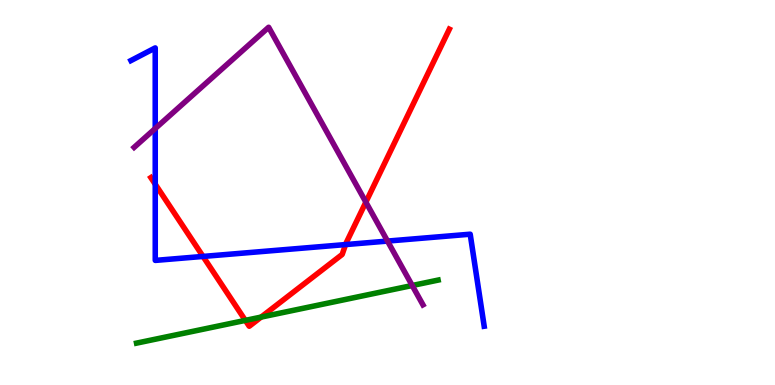[{'lines': ['blue', 'red'], 'intersections': [{'x': 2.0, 'y': 5.21}, {'x': 2.62, 'y': 3.34}, {'x': 4.46, 'y': 3.65}]}, {'lines': ['green', 'red'], 'intersections': [{'x': 3.17, 'y': 1.68}, {'x': 3.37, 'y': 1.76}]}, {'lines': ['purple', 'red'], 'intersections': [{'x': 4.72, 'y': 4.75}]}, {'lines': ['blue', 'green'], 'intersections': []}, {'lines': ['blue', 'purple'], 'intersections': [{'x': 2.0, 'y': 6.66}, {'x': 5.0, 'y': 3.74}]}, {'lines': ['green', 'purple'], 'intersections': [{'x': 5.32, 'y': 2.58}]}]